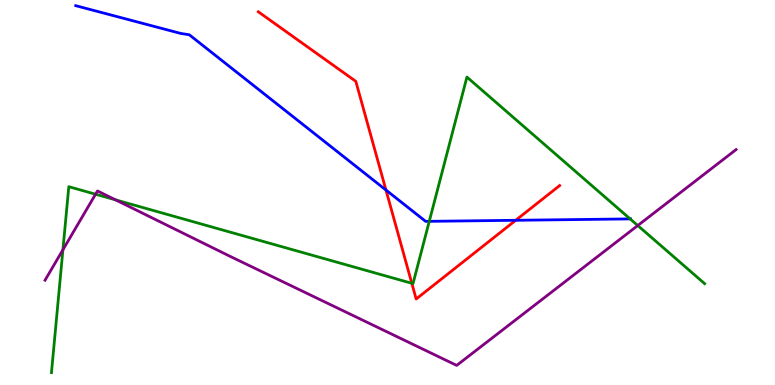[{'lines': ['blue', 'red'], 'intersections': [{'x': 4.98, 'y': 5.06}, {'x': 6.65, 'y': 4.28}]}, {'lines': ['green', 'red'], 'intersections': [{'x': 5.31, 'y': 2.64}]}, {'lines': ['purple', 'red'], 'intersections': []}, {'lines': ['blue', 'green'], 'intersections': [{'x': 5.54, 'y': 4.25}, {'x': 8.13, 'y': 4.31}]}, {'lines': ['blue', 'purple'], 'intersections': []}, {'lines': ['green', 'purple'], 'intersections': [{'x': 0.812, 'y': 3.51}, {'x': 1.23, 'y': 4.96}, {'x': 1.49, 'y': 4.81}, {'x': 8.23, 'y': 4.14}]}]